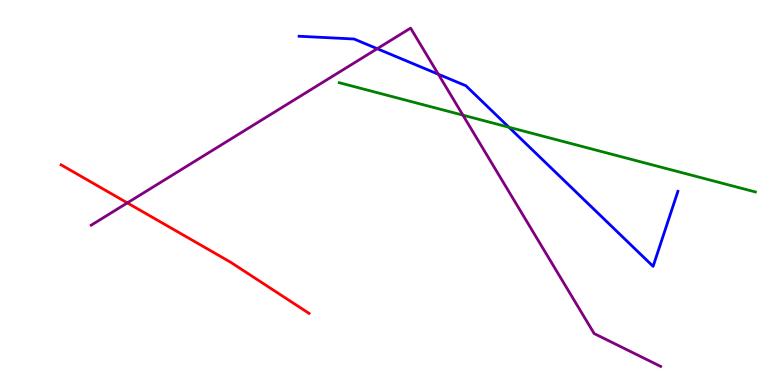[{'lines': ['blue', 'red'], 'intersections': []}, {'lines': ['green', 'red'], 'intersections': []}, {'lines': ['purple', 'red'], 'intersections': [{'x': 1.64, 'y': 4.73}]}, {'lines': ['blue', 'green'], 'intersections': [{'x': 6.57, 'y': 6.7}]}, {'lines': ['blue', 'purple'], 'intersections': [{'x': 4.87, 'y': 8.74}, {'x': 5.66, 'y': 8.07}]}, {'lines': ['green', 'purple'], 'intersections': [{'x': 5.97, 'y': 7.01}]}]